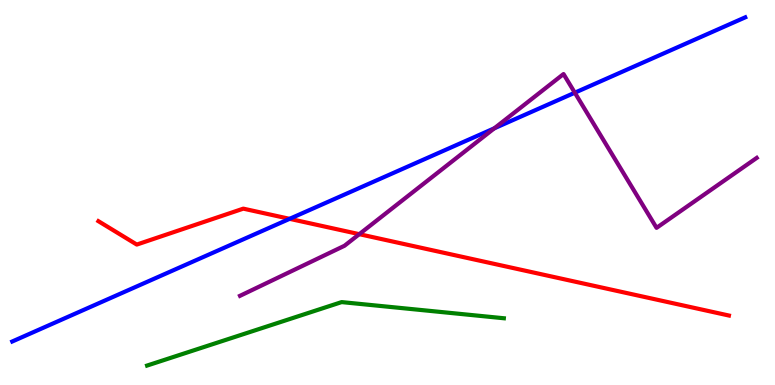[{'lines': ['blue', 'red'], 'intersections': [{'x': 3.74, 'y': 4.32}]}, {'lines': ['green', 'red'], 'intersections': []}, {'lines': ['purple', 'red'], 'intersections': [{'x': 4.64, 'y': 3.92}]}, {'lines': ['blue', 'green'], 'intersections': []}, {'lines': ['blue', 'purple'], 'intersections': [{'x': 6.38, 'y': 6.67}, {'x': 7.42, 'y': 7.59}]}, {'lines': ['green', 'purple'], 'intersections': []}]